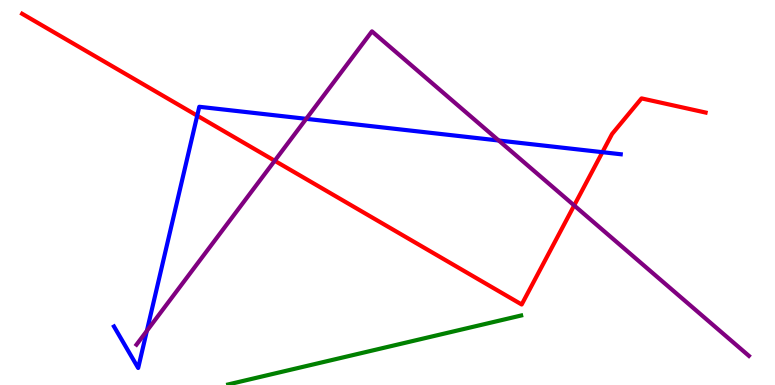[{'lines': ['blue', 'red'], 'intersections': [{'x': 2.54, 'y': 7.0}, {'x': 7.77, 'y': 6.05}]}, {'lines': ['green', 'red'], 'intersections': []}, {'lines': ['purple', 'red'], 'intersections': [{'x': 3.54, 'y': 5.82}, {'x': 7.41, 'y': 4.66}]}, {'lines': ['blue', 'green'], 'intersections': []}, {'lines': ['blue', 'purple'], 'intersections': [{'x': 1.9, 'y': 1.41}, {'x': 3.95, 'y': 6.91}, {'x': 6.44, 'y': 6.35}]}, {'lines': ['green', 'purple'], 'intersections': []}]